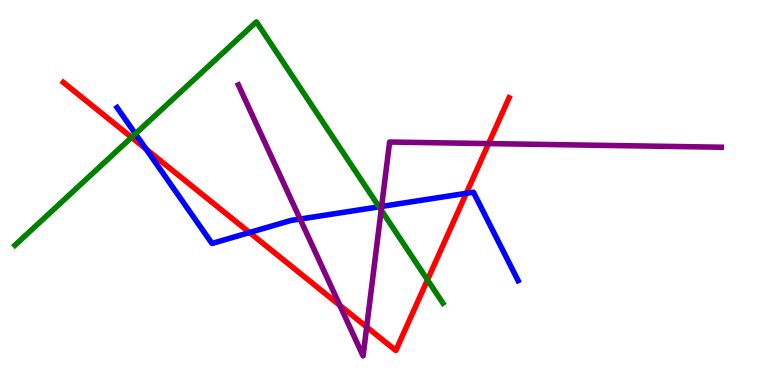[{'lines': ['blue', 'red'], 'intersections': [{'x': 1.89, 'y': 6.13}, {'x': 3.22, 'y': 3.96}, {'x': 6.02, 'y': 4.98}]}, {'lines': ['green', 'red'], 'intersections': [{'x': 1.7, 'y': 6.43}, {'x': 5.52, 'y': 2.73}]}, {'lines': ['purple', 'red'], 'intersections': [{'x': 4.38, 'y': 2.07}, {'x': 4.73, 'y': 1.51}, {'x': 6.3, 'y': 6.27}]}, {'lines': ['blue', 'green'], 'intersections': [{'x': 1.75, 'y': 6.52}, {'x': 4.89, 'y': 4.63}]}, {'lines': ['blue', 'purple'], 'intersections': [{'x': 3.87, 'y': 4.31}, {'x': 4.92, 'y': 4.64}]}, {'lines': ['green', 'purple'], 'intersections': [{'x': 4.92, 'y': 4.54}]}]